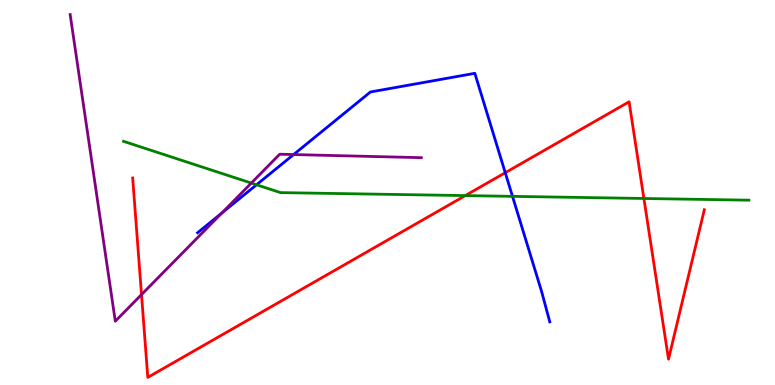[{'lines': ['blue', 'red'], 'intersections': [{'x': 6.52, 'y': 5.51}]}, {'lines': ['green', 'red'], 'intersections': [{'x': 6.0, 'y': 4.92}, {'x': 8.31, 'y': 4.84}]}, {'lines': ['purple', 'red'], 'intersections': [{'x': 1.83, 'y': 2.35}]}, {'lines': ['blue', 'green'], 'intersections': [{'x': 3.31, 'y': 5.2}, {'x': 6.61, 'y': 4.9}]}, {'lines': ['blue', 'purple'], 'intersections': [{'x': 2.86, 'y': 4.47}, {'x': 3.79, 'y': 5.99}]}, {'lines': ['green', 'purple'], 'intersections': [{'x': 3.24, 'y': 5.24}]}]